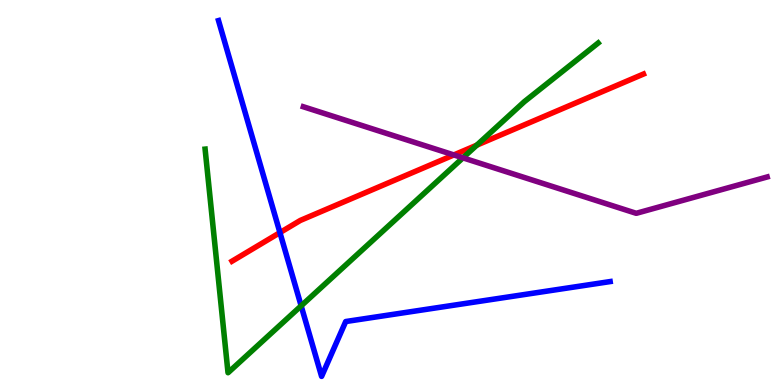[{'lines': ['blue', 'red'], 'intersections': [{'x': 3.61, 'y': 3.96}]}, {'lines': ['green', 'red'], 'intersections': [{'x': 6.15, 'y': 6.23}]}, {'lines': ['purple', 'red'], 'intersections': [{'x': 5.86, 'y': 5.98}]}, {'lines': ['blue', 'green'], 'intersections': [{'x': 3.89, 'y': 2.06}]}, {'lines': ['blue', 'purple'], 'intersections': []}, {'lines': ['green', 'purple'], 'intersections': [{'x': 5.97, 'y': 5.9}]}]